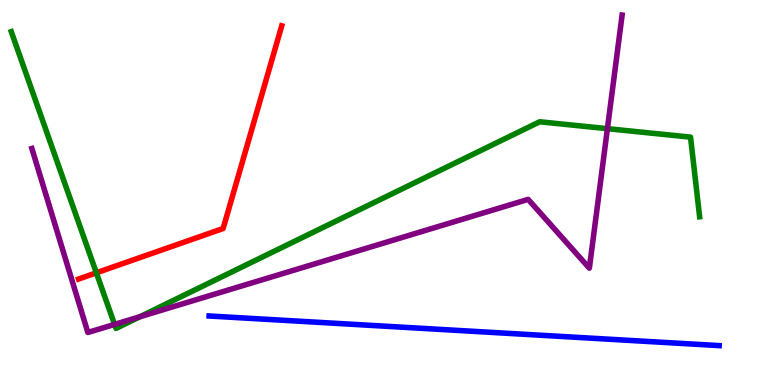[{'lines': ['blue', 'red'], 'intersections': []}, {'lines': ['green', 'red'], 'intersections': [{'x': 1.24, 'y': 2.91}]}, {'lines': ['purple', 'red'], 'intersections': []}, {'lines': ['blue', 'green'], 'intersections': []}, {'lines': ['blue', 'purple'], 'intersections': []}, {'lines': ['green', 'purple'], 'intersections': [{'x': 1.48, 'y': 1.57}, {'x': 1.81, 'y': 1.77}, {'x': 7.84, 'y': 6.66}]}]